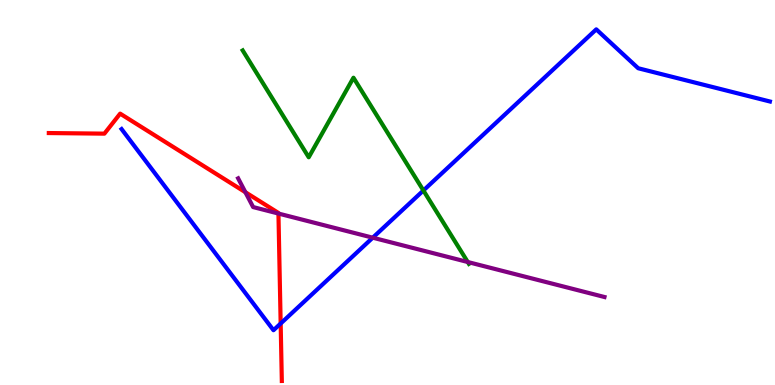[{'lines': ['blue', 'red'], 'intersections': [{'x': 3.62, 'y': 1.6}]}, {'lines': ['green', 'red'], 'intersections': []}, {'lines': ['purple', 'red'], 'intersections': [{'x': 3.17, 'y': 5.01}, {'x': 3.59, 'y': 4.45}]}, {'lines': ['blue', 'green'], 'intersections': [{'x': 5.46, 'y': 5.05}]}, {'lines': ['blue', 'purple'], 'intersections': [{'x': 4.81, 'y': 3.83}]}, {'lines': ['green', 'purple'], 'intersections': [{'x': 6.04, 'y': 3.19}]}]